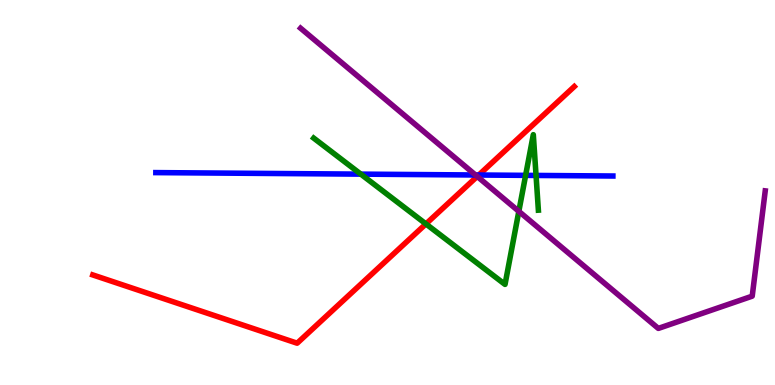[{'lines': ['blue', 'red'], 'intersections': [{'x': 6.18, 'y': 5.45}]}, {'lines': ['green', 'red'], 'intersections': [{'x': 5.5, 'y': 4.18}]}, {'lines': ['purple', 'red'], 'intersections': [{'x': 6.16, 'y': 5.42}]}, {'lines': ['blue', 'green'], 'intersections': [{'x': 4.66, 'y': 5.48}, {'x': 6.78, 'y': 5.45}, {'x': 6.92, 'y': 5.44}]}, {'lines': ['blue', 'purple'], 'intersections': [{'x': 6.14, 'y': 5.45}]}, {'lines': ['green', 'purple'], 'intersections': [{'x': 6.69, 'y': 4.51}]}]